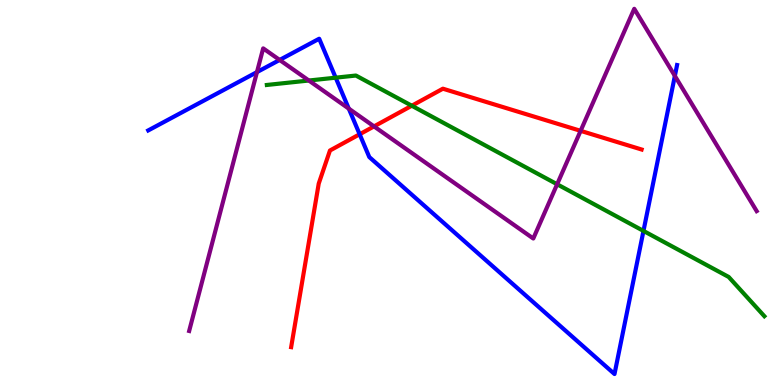[{'lines': ['blue', 'red'], 'intersections': [{'x': 4.64, 'y': 6.51}]}, {'lines': ['green', 'red'], 'intersections': [{'x': 5.31, 'y': 7.25}]}, {'lines': ['purple', 'red'], 'intersections': [{'x': 4.83, 'y': 6.72}, {'x': 7.49, 'y': 6.6}]}, {'lines': ['blue', 'green'], 'intersections': [{'x': 4.33, 'y': 7.98}, {'x': 8.3, 'y': 4.0}]}, {'lines': ['blue', 'purple'], 'intersections': [{'x': 3.32, 'y': 8.13}, {'x': 3.61, 'y': 8.44}, {'x': 4.5, 'y': 7.18}, {'x': 8.71, 'y': 8.03}]}, {'lines': ['green', 'purple'], 'intersections': [{'x': 3.99, 'y': 7.91}, {'x': 7.19, 'y': 5.21}]}]